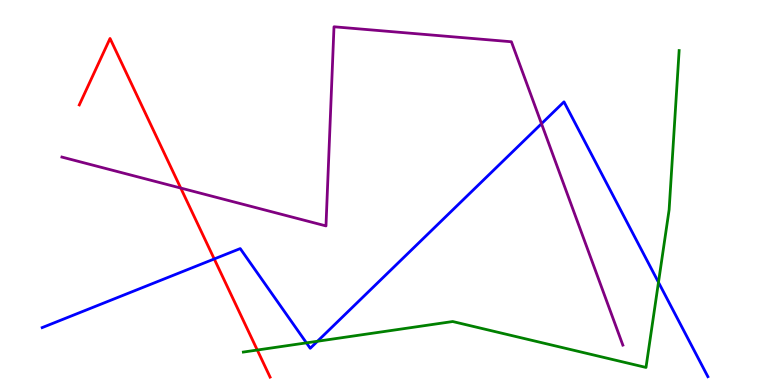[{'lines': ['blue', 'red'], 'intersections': [{'x': 2.76, 'y': 3.27}]}, {'lines': ['green', 'red'], 'intersections': [{'x': 3.32, 'y': 0.908}]}, {'lines': ['purple', 'red'], 'intersections': [{'x': 2.33, 'y': 5.12}]}, {'lines': ['blue', 'green'], 'intersections': [{'x': 3.95, 'y': 1.09}, {'x': 4.1, 'y': 1.14}, {'x': 8.5, 'y': 2.67}]}, {'lines': ['blue', 'purple'], 'intersections': [{'x': 6.99, 'y': 6.79}]}, {'lines': ['green', 'purple'], 'intersections': []}]